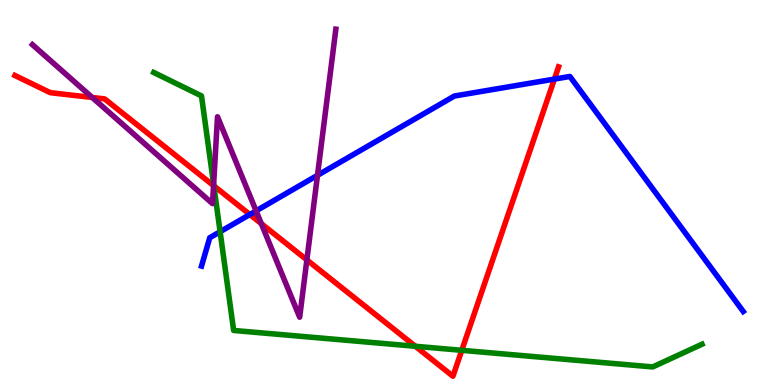[{'lines': ['blue', 'red'], 'intersections': [{'x': 3.22, 'y': 4.43}, {'x': 7.15, 'y': 7.95}]}, {'lines': ['green', 'red'], 'intersections': [{'x': 2.76, 'y': 5.17}, {'x': 5.36, 'y': 1.01}, {'x': 5.96, 'y': 0.901}]}, {'lines': ['purple', 'red'], 'intersections': [{'x': 1.19, 'y': 7.47}, {'x': 2.76, 'y': 5.18}, {'x': 3.37, 'y': 4.19}, {'x': 3.96, 'y': 3.25}]}, {'lines': ['blue', 'green'], 'intersections': [{'x': 2.84, 'y': 3.98}]}, {'lines': ['blue', 'purple'], 'intersections': [{'x': 3.3, 'y': 4.52}, {'x': 4.1, 'y': 5.45}]}, {'lines': ['green', 'purple'], 'intersections': [{'x': 2.76, 'y': 5.21}]}]